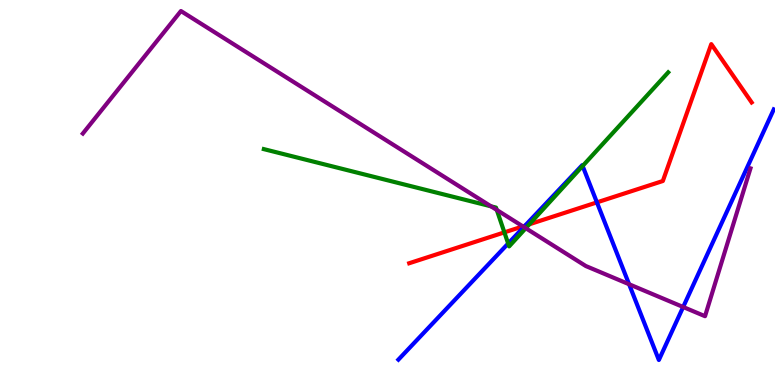[{'lines': ['blue', 'red'], 'intersections': [{'x': 6.77, 'y': 4.14}, {'x': 7.7, 'y': 4.74}]}, {'lines': ['green', 'red'], 'intersections': [{'x': 6.51, 'y': 3.96}, {'x': 6.83, 'y': 4.17}]}, {'lines': ['purple', 'red'], 'intersections': [{'x': 6.75, 'y': 4.12}]}, {'lines': ['blue', 'green'], 'intersections': [{'x': 6.56, 'y': 3.67}, {'x': 7.52, 'y': 5.69}]}, {'lines': ['blue', 'purple'], 'intersections': [{'x': 6.76, 'y': 4.1}, {'x': 8.12, 'y': 2.62}, {'x': 8.82, 'y': 2.03}]}, {'lines': ['green', 'purple'], 'intersections': [{'x': 6.34, 'y': 4.64}, {'x': 6.41, 'y': 4.55}, {'x': 6.78, 'y': 4.07}]}]